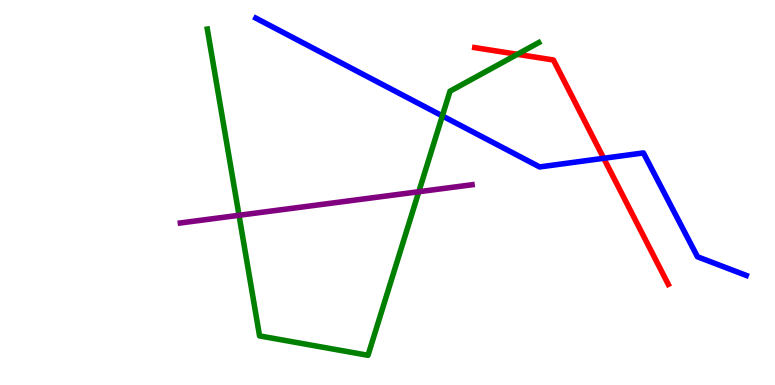[{'lines': ['blue', 'red'], 'intersections': [{'x': 7.79, 'y': 5.89}]}, {'lines': ['green', 'red'], 'intersections': [{'x': 6.68, 'y': 8.59}]}, {'lines': ['purple', 'red'], 'intersections': []}, {'lines': ['blue', 'green'], 'intersections': [{'x': 5.71, 'y': 6.99}]}, {'lines': ['blue', 'purple'], 'intersections': []}, {'lines': ['green', 'purple'], 'intersections': [{'x': 3.08, 'y': 4.41}, {'x': 5.4, 'y': 5.02}]}]